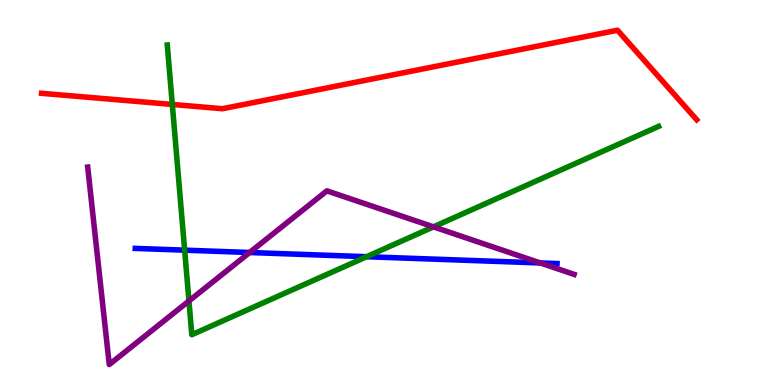[{'lines': ['blue', 'red'], 'intersections': []}, {'lines': ['green', 'red'], 'intersections': [{'x': 2.22, 'y': 7.29}]}, {'lines': ['purple', 'red'], 'intersections': []}, {'lines': ['blue', 'green'], 'intersections': [{'x': 2.38, 'y': 3.5}, {'x': 4.73, 'y': 3.33}]}, {'lines': ['blue', 'purple'], 'intersections': [{'x': 3.22, 'y': 3.44}, {'x': 6.97, 'y': 3.17}]}, {'lines': ['green', 'purple'], 'intersections': [{'x': 2.44, 'y': 2.18}, {'x': 5.59, 'y': 4.11}]}]